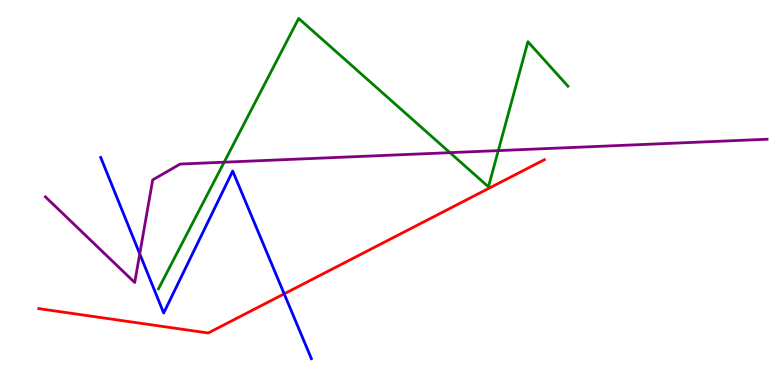[{'lines': ['blue', 'red'], 'intersections': [{'x': 3.67, 'y': 2.37}]}, {'lines': ['green', 'red'], 'intersections': []}, {'lines': ['purple', 'red'], 'intersections': []}, {'lines': ['blue', 'green'], 'intersections': []}, {'lines': ['blue', 'purple'], 'intersections': [{'x': 1.8, 'y': 3.41}]}, {'lines': ['green', 'purple'], 'intersections': [{'x': 2.89, 'y': 5.79}, {'x': 5.81, 'y': 6.03}, {'x': 6.43, 'y': 6.09}]}]